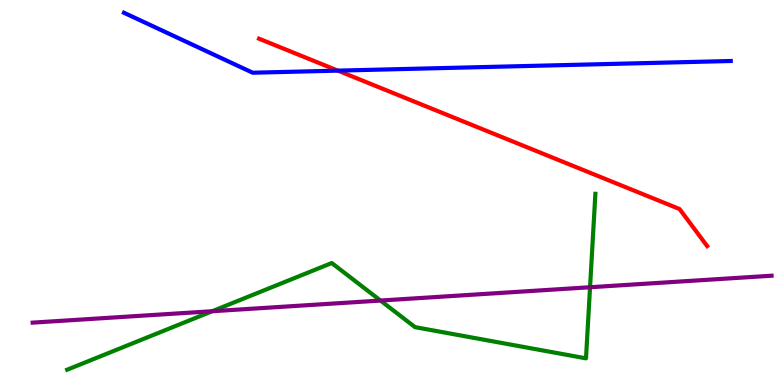[{'lines': ['blue', 'red'], 'intersections': [{'x': 4.36, 'y': 8.17}]}, {'lines': ['green', 'red'], 'intersections': []}, {'lines': ['purple', 'red'], 'intersections': []}, {'lines': ['blue', 'green'], 'intersections': []}, {'lines': ['blue', 'purple'], 'intersections': []}, {'lines': ['green', 'purple'], 'intersections': [{'x': 2.74, 'y': 1.92}, {'x': 4.91, 'y': 2.19}, {'x': 7.61, 'y': 2.54}]}]